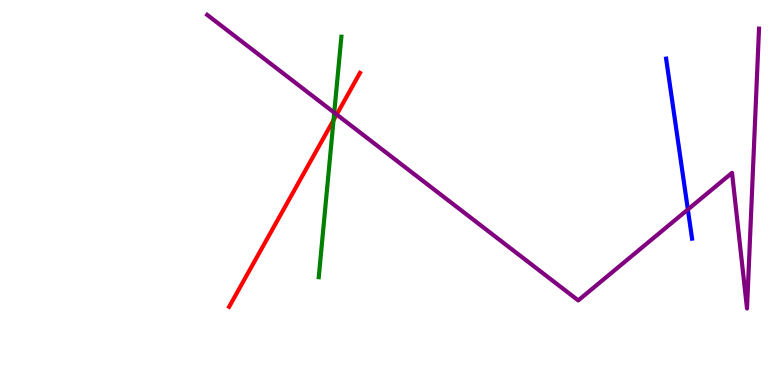[{'lines': ['blue', 'red'], 'intersections': []}, {'lines': ['green', 'red'], 'intersections': [{'x': 4.3, 'y': 6.88}]}, {'lines': ['purple', 'red'], 'intersections': [{'x': 4.34, 'y': 7.03}]}, {'lines': ['blue', 'green'], 'intersections': []}, {'lines': ['blue', 'purple'], 'intersections': [{'x': 8.88, 'y': 4.56}]}, {'lines': ['green', 'purple'], 'intersections': [{'x': 4.31, 'y': 7.07}]}]